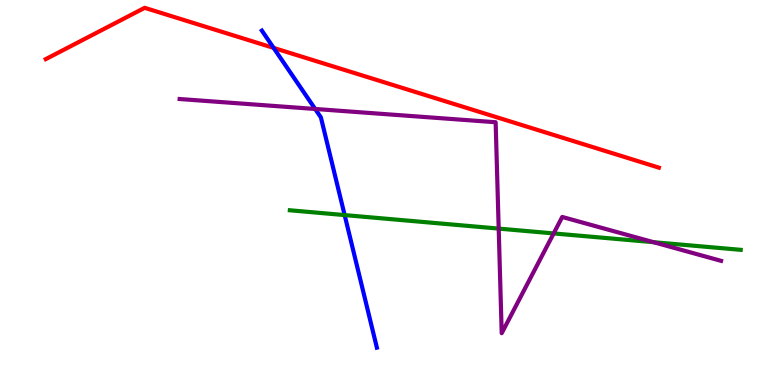[{'lines': ['blue', 'red'], 'intersections': [{'x': 3.53, 'y': 8.76}]}, {'lines': ['green', 'red'], 'intersections': []}, {'lines': ['purple', 'red'], 'intersections': []}, {'lines': ['blue', 'green'], 'intersections': [{'x': 4.45, 'y': 4.41}]}, {'lines': ['blue', 'purple'], 'intersections': [{'x': 4.07, 'y': 7.17}]}, {'lines': ['green', 'purple'], 'intersections': [{'x': 6.43, 'y': 4.06}, {'x': 7.14, 'y': 3.94}, {'x': 8.43, 'y': 3.71}]}]